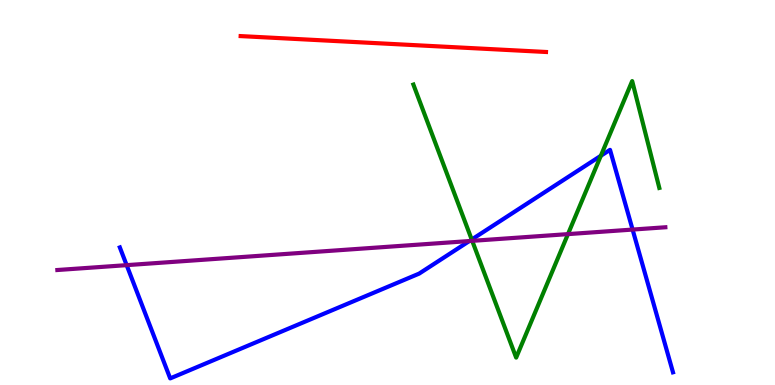[{'lines': ['blue', 'red'], 'intersections': []}, {'lines': ['green', 'red'], 'intersections': []}, {'lines': ['purple', 'red'], 'intersections': []}, {'lines': ['blue', 'green'], 'intersections': [{'x': 6.09, 'y': 3.78}, {'x': 7.75, 'y': 5.95}]}, {'lines': ['blue', 'purple'], 'intersections': [{'x': 1.63, 'y': 3.11}, {'x': 6.06, 'y': 3.74}, {'x': 8.16, 'y': 4.04}]}, {'lines': ['green', 'purple'], 'intersections': [{'x': 6.09, 'y': 3.74}, {'x': 7.33, 'y': 3.92}]}]